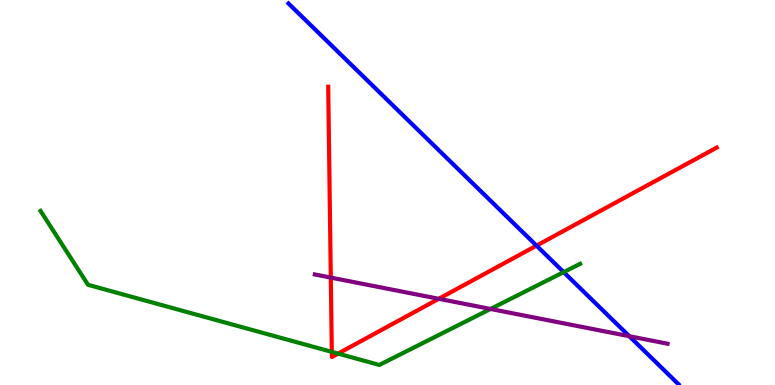[{'lines': ['blue', 'red'], 'intersections': [{'x': 6.92, 'y': 3.62}]}, {'lines': ['green', 'red'], 'intersections': [{'x': 4.28, 'y': 0.861}, {'x': 4.36, 'y': 0.816}]}, {'lines': ['purple', 'red'], 'intersections': [{'x': 4.27, 'y': 2.79}, {'x': 5.66, 'y': 2.24}]}, {'lines': ['blue', 'green'], 'intersections': [{'x': 7.27, 'y': 2.93}]}, {'lines': ['blue', 'purple'], 'intersections': [{'x': 8.12, 'y': 1.27}]}, {'lines': ['green', 'purple'], 'intersections': [{'x': 6.33, 'y': 1.98}]}]